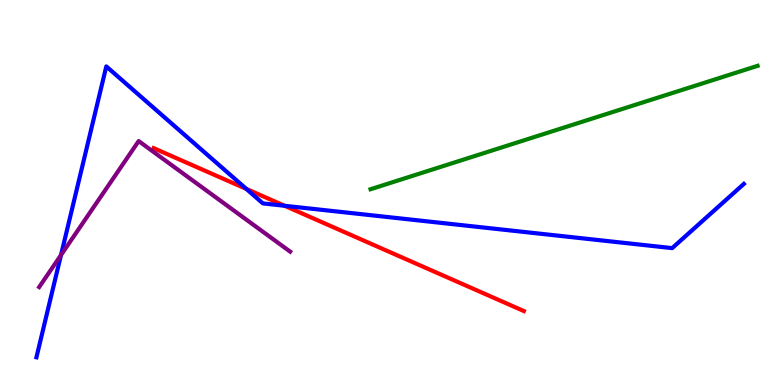[{'lines': ['blue', 'red'], 'intersections': [{'x': 3.18, 'y': 5.09}, {'x': 3.67, 'y': 4.66}]}, {'lines': ['green', 'red'], 'intersections': []}, {'lines': ['purple', 'red'], 'intersections': []}, {'lines': ['blue', 'green'], 'intersections': []}, {'lines': ['blue', 'purple'], 'intersections': [{'x': 0.787, 'y': 3.38}]}, {'lines': ['green', 'purple'], 'intersections': []}]